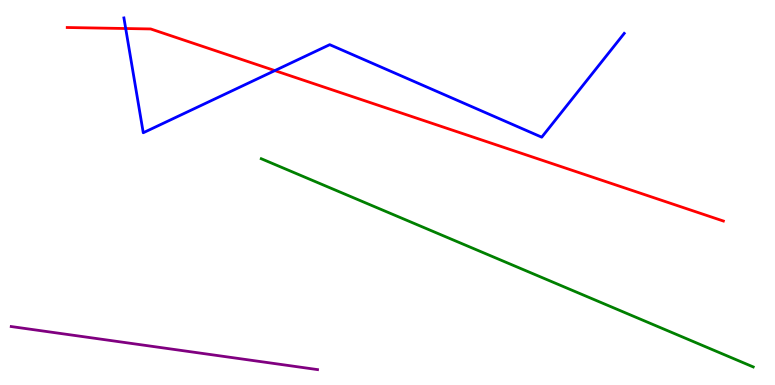[{'lines': ['blue', 'red'], 'intersections': [{'x': 1.62, 'y': 9.26}, {'x': 3.55, 'y': 8.17}]}, {'lines': ['green', 'red'], 'intersections': []}, {'lines': ['purple', 'red'], 'intersections': []}, {'lines': ['blue', 'green'], 'intersections': []}, {'lines': ['blue', 'purple'], 'intersections': []}, {'lines': ['green', 'purple'], 'intersections': []}]